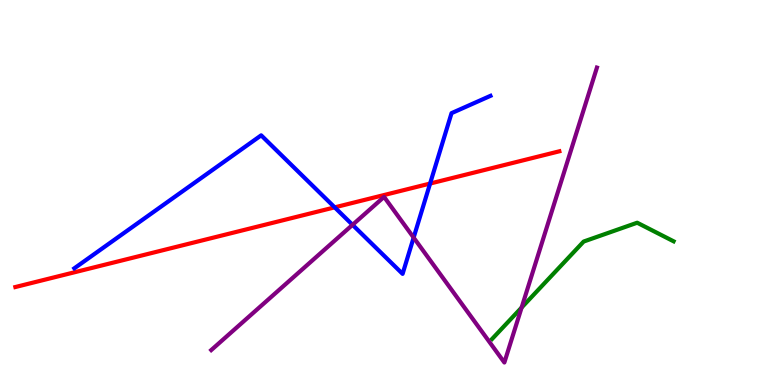[{'lines': ['blue', 'red'], 'intersections': [{'x': 4.32, 'y': 4.61}, {'x': 5.55, 'y': 5.23}]}, {'lines': ['green', 'red'], 'intersections': []}, {'lines': ['purple', 'red'], 'intersections': []}, {'lines': ['blue', 'green'], 'intersections': []}, {'lines': ['blue', 'purple'], 'intersections': [{'x': 4.55, 'y': 4.16}, {'x': 5.34, 'y': 3.83}]}, {'lines': ['green', 'purple'], 'intersections': [{'x': 6.73, 'y': 2.01}]}]